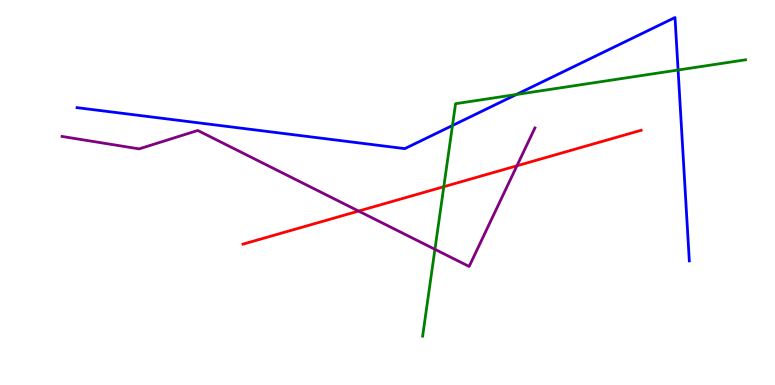[{'lines': ['blue', 'red'], 'intersections': []}, {'lines': ['green', 'red'], 'intersections': [{'x': 5.73, 'y': 5.15}]}, {'lines': ['purple', 'red'], 'intersections': [{'x': 4.63, 'y': 4.52}, {'x': 6.67, 'y': 5.69}]}, {'lines': ['blue', 'green'], 'intersections': [{'x': 5.84, 'y': 6.74}, {'x': 6.66, 'y': 7.55}, {'x': 8.75, 'y': 8.18}]}, {'lines': ['blue', 'purple'], 'intersections': []}, {'lines': ['green', 'purple'], 'intersections': [{'x': 5.61, 'y': 3.52}]}]